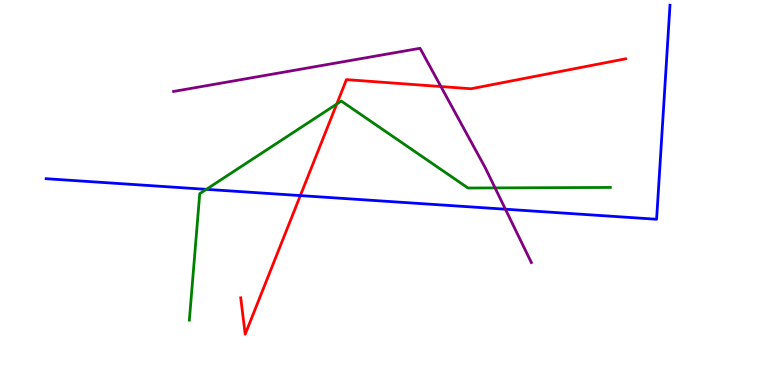[{'lines': ['blue', 'red'], 'intersections': [{'x': 3.88, 'y': 4.92}]}, {'lines': ['green', 'red'], 'intersections': [{'x': 4.34, 'y': 7.3}]}, {'lines': ['purple', 'red'], 'intersections': [{'x': 5.69, 'y': 7.75}]}, {'lines': ['blue', 'green'], 'intersections': [{'x': 2.66, 'y': 5.08}]}, {'lines': ['blue', 'purple'], 'intersections': [{'x': 6.52, 'y': 4.57}]}, {'lines': ['green', 'purple'], 'intersections': [{'x': 6.39, 'y': 5.12}]}]